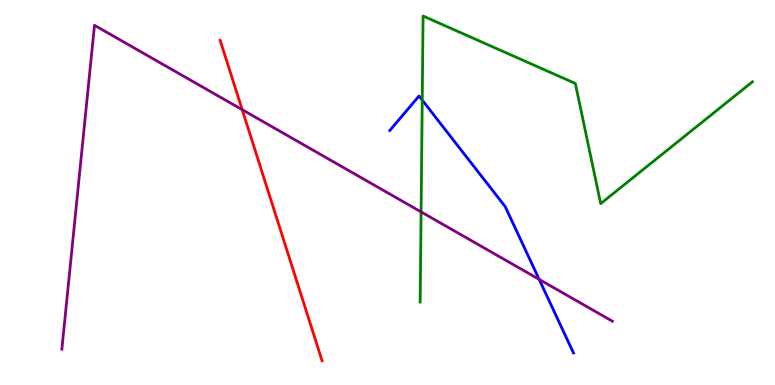[{'lines': ['blue', 'red'], 'intersections': []}, {'lines': ['green', 'red'], 'intersections': []}, {'lines': ['purple', 'red'], 'intersections': [{'x': 3.13, 'y': 7.15}]}, {'lines': ['blue', 'green'], 'intersections': [{'x': 5.45, 'y': 7.4}]}, {'lines': ['blue', 'purple'], 'intersections': [{'x': 6.96, 'y': 2.74}]}, {'lines': ['green', 'purple'], 'intersections': [{'x': 5.43, 'y': 4.5}]}]